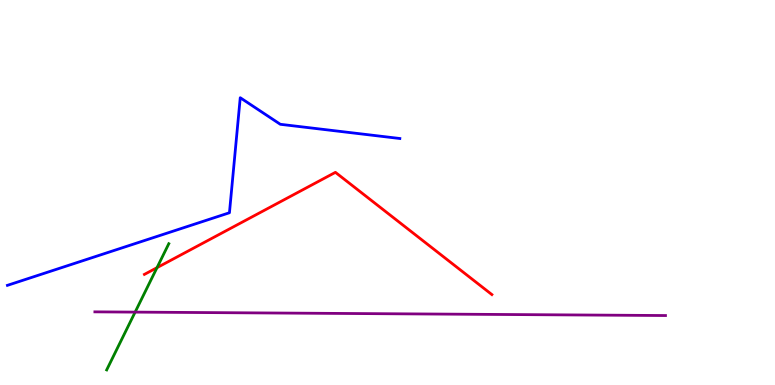[{'lines': ['blue', 'red'], 'intersections': []}, {'lines': ['green', 'red'], 'intersections': [{'x': 2.03, 'y': 3.05}]}, {'lines': ['purple', 'red'], 'intersections': []}, {'lines': ['blue', 'green'], 'intersections': []}, {'lines': ['blue', 'purple'], 'intersections': []}, {'lines': ['green', 'purple'], 'intersections': [{'x': 1.74, 'y': 1.89}]}]